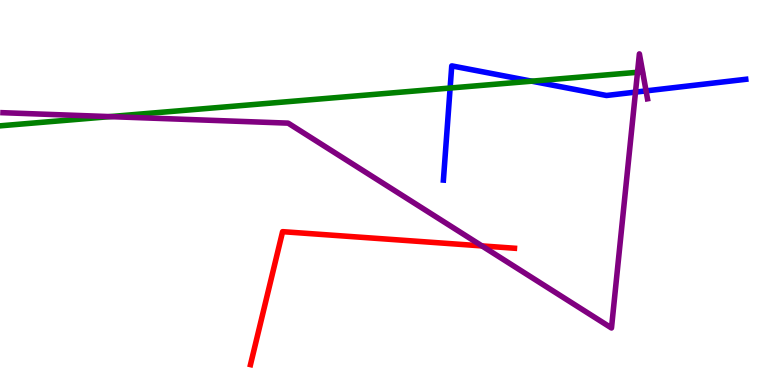[{'lines': ['blue', 'red'], 'intersections': []}, {'lines': ['green', 'red'], 'intersections': []}, {'lines': ['purple', 'red'], 'intersections': [{'x': 6.22, 'y': 3.61}]}, {'lines': ['blue', 'green'], 'intersections': [{'x': 5.81, 'y': 7.71}, {'x': 6.86, 'y': 7.89}]}, {'lines': ['blue', 'purple'], 'intersections': [{'x': 8.2, 'y': 7.61}, {'x': 8.34, 'y': 7.64}]}, {'lines': ['green', 'purple'], 'intersections': [{'x': 1.42, 'y': 6.97}, {'x': 8.23, 'y': 8.12}]}]